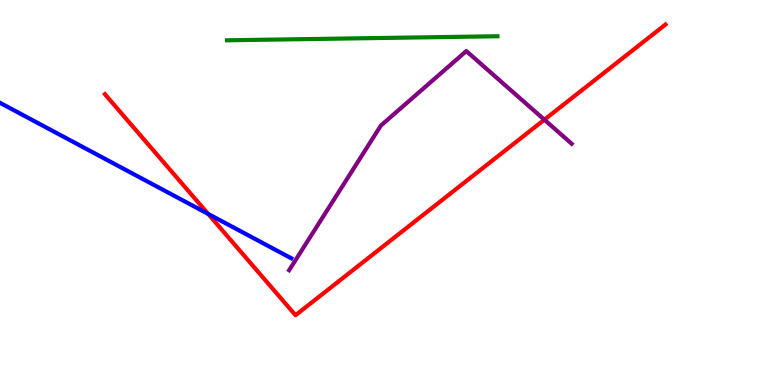[{'lines': ['blue', 'red'], 'intersections': [{'x': 2.69, 'y': 4.44}]}, {'lines': ['green', 'red'], 'intersections': []}, {'lines': ['purple', 'red'], 'intersections': [{'x': 7.02, 'y': 6.89}]}, {'lines': ['blue', 'green'], 'intersections': []}, {'lines': ['blue', 'purple'], 'intersections': []}, {'lines': ['green', 'purple'], 'intersections': []}]